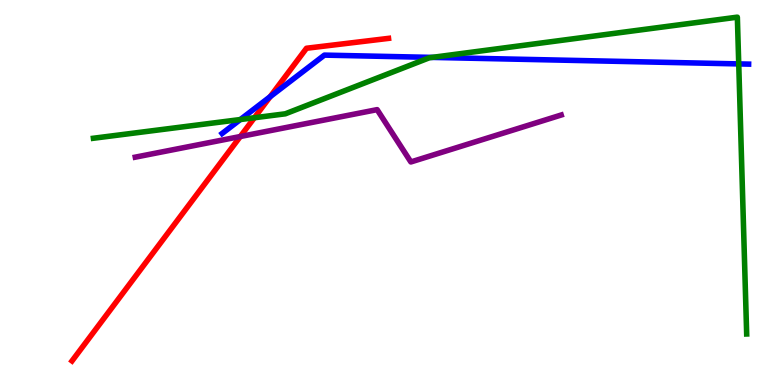[{'lines': ['blue', 'red'], 'intersections': [{'x': 3.49, 'y': 7.49}]}, {'lines': ['green', 'red'], 'intersections': [{'x': 3.28, 'y': 6.94}]}, {'lines': ['purple', 'red'], 'intersections': [{'x': 3.1, 'y': 6.45}]}, {'lines': ['blue', 'green'], 'intersections': [{'x': 3.1, 'y': 6.9}, {'x': 5.58, 'y': 8.51}, {'x': 9.53, 'y': 8.34}]}, {'lines': ['blue', 'purple'], 'intersections': []}, {'lines': ['green', 'purple'], 'intersections': []}]